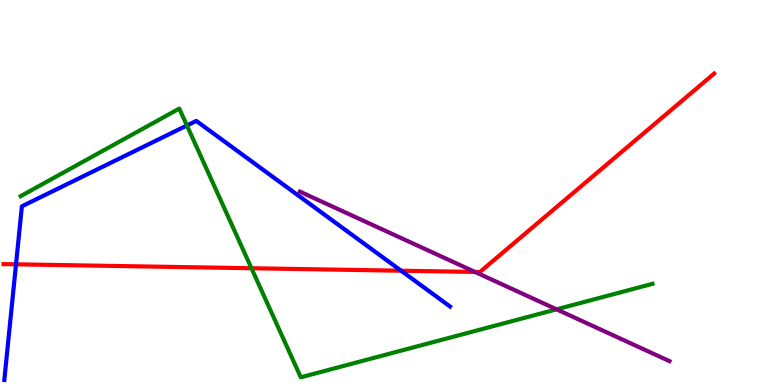[{'lines': ['blue', 'red'], 'intersections': [{'x': 0.207, 'y': 3.13}, {'x': 5.18, 'y': 2.97}]}, {'lines': ['green', 'red'], 'intersections': [{'x': 3.24, 'y': 3.03}]}, {'lines': ['purple', 'red'], 'intersections': [{'x': 6.13, 'y': 2.94}]}, {'lines': ['blue', 'green'], 'intersections': [{'x': 2.41, 'y': 6.74}]}, {'lines': ['blue', 'purple'], 'intersections': []}, {'lines': ['green', 'purple'], 'intersections': [{'x': 7.18, 'y': 1.97}]}]